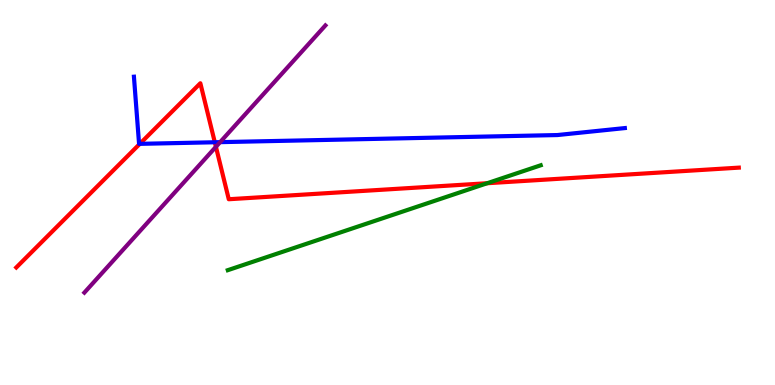[{'lines': ['blue', 'red'], 'intersections': [{'x': 1.8, 'y': 6.26}, {'x': 2.77, 'y': 6.3}]}, {'lines': ['green', 'red'], 'intersections': [{'x': 6.29, 'y': 5.24}]}, {'lines': ['purple', 'red'], 'intersections': [{'x': 2.79, 'y': 6.19}]}, {'lines': ['blue', 'green'], 'intersections': []}, {'lines': ['blue', 'purple'], 'intersections': [{'x': 2.84, 'y': 6.31}]}, {'lines': ['green', 'purple'], 'intersections': []}]